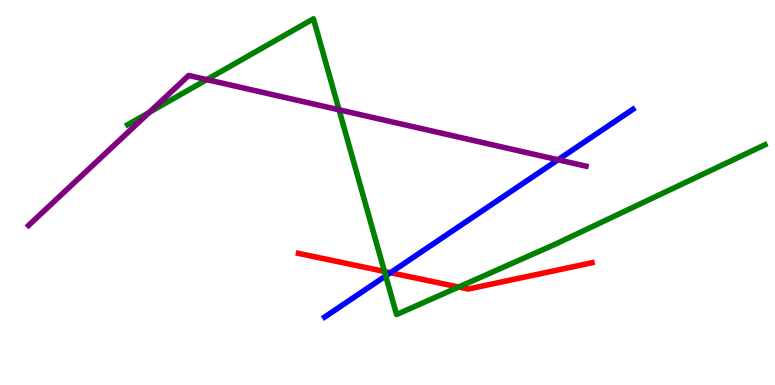[{'lines': ['blue', 'red'], 'intersections': [{'x': 5.04, 'y': 2.92}]}, {'lines': ['green', 'red'], 'intersections': [{'x': 4.96, 'y': 2.95}, {'x': 5.92, 'y': 2.54}]}, {'lines': ['purple', 'red'], 'intersections': []}, {'lines': ['blue', 'green'], 'intersections': [{'x': 4.98, 'y': 2.83}]}, {'lines': ['blue', 'purple'], 'intersections': [{'x': 7.2, 'y': 5.85}]}, {'lines': ['green', 'purple'], 'intersections': [{'x': 1.93, 'y': 7.08}, {'x': 2.67, 'y': 7.93}, {'x': 4.37, 'y': 7.15}]}]